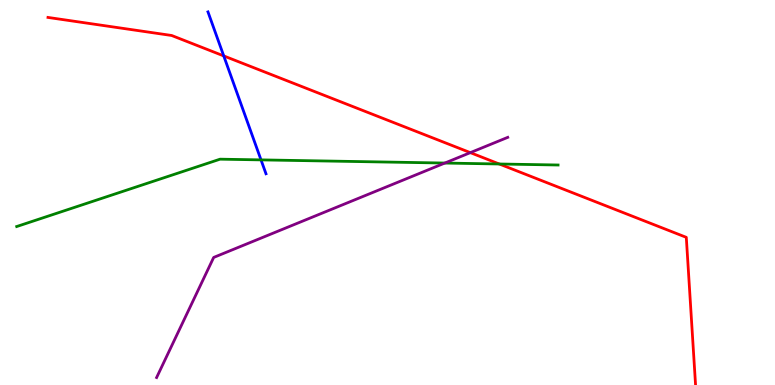[{'lines': ['blue', 'red'], 'intersections': [{'x': 2.89, 'y': 8.55}]}, {'lines': ['green', 'red'], 'intersections': [{'x': 6.44, 'y': 5.74}]}, {'lines': ['purple', 'red'], 'intersections': [{'x': 6.07, 'y': 6.04}]}, {'lines': ['blue', 'green'], 'intersections': [{'x': 3.37, 'y': 5.85}]}, {'lines': ['blue', 'purple'], 'intersections': []}, {'lines': ['green', 'purple'], 'intersections': [{'x': 5.74, 'y': 5.76}]}]